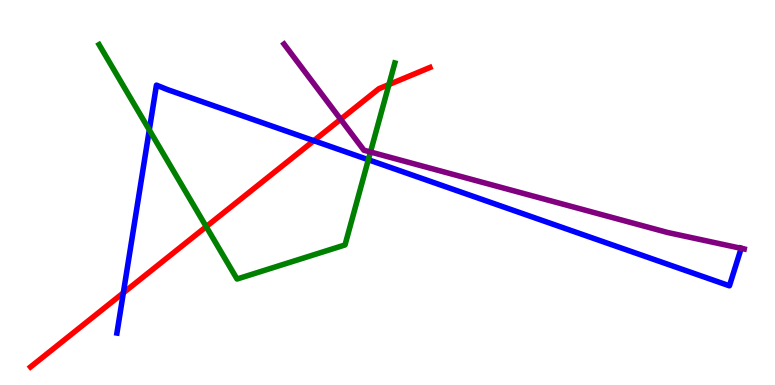[{'lines': ['blue', 'red'], 'intersections': [{'x': 1.59, 'y': 2.39}, {'x': 4.05, 'y': 6.35}]}, {'lines': ['green', 'red'], 'intersections': [{'x': 2.66, 'y': 4.11}, {'x': 5.02, 'y': 7.8}]}, {'lines': ['purple', 'red'], 'intersections': [{'x': 4.4, 'y': 6.9}]}, {'lines': ['blue', 'green'], 'intersections': [{'x': 1.93, 'y': 6.62}, {'x': 4.75, 'y': 5.85}]}, {'lines': ['blue', 'purple'], 'intersections': [{'x': 9.56, 'y': 3.55}]}, {'lines': ['green', 'purple'], 'intersections': [{'x': 4.78, 'y': 6.05}]}]